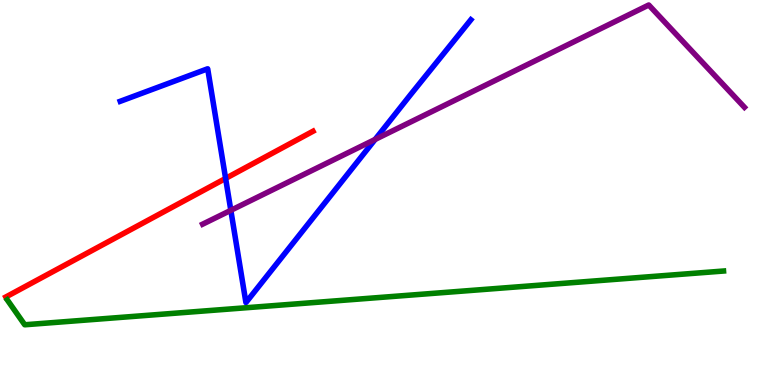[{'lines': ['blue', 'red'], 'intersections': [{'x': 2.91, 'y': 5.37}]}, {'lines': ['green', 'red'], 'intersections': []}, {'lines': ['purple', 'red'], 'intersections': []}, {'lines': ['blue', 'green'], 'intersections': []}, {'lines': ['blue', 'purple'], 'intersections': [{'x': 2.98, 'y': 4.54}, {'x': 4.84, 'y': 6.38}]}, {'lines': ['green', 'purple'], 'intersections': []}]